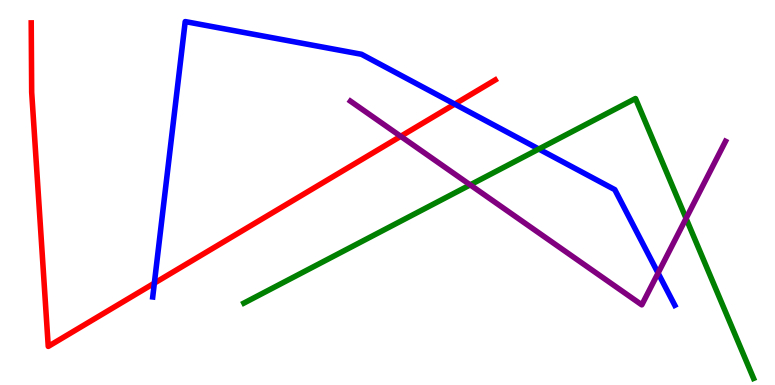[{'lines': ['blue', 'red'], 'intersections': [{'x': 1.99, 'y': 2.65}, {'x': 5.87, 'y': 7.3}]}, {'lines': ['green', 'red'], 'intersections': []}, {'lines': ['purple', 'red'], 'intersections': [{'x': 5.17, 'y': 6.46}]}, {'lines': ['blue', 'green'], 'intersections': [{'x': 6.95, 'y': 6.13}]}, {'lines': ['blue', 'purple'], 'intersections': [{'x': 8.49, 'y': 2.91}]}, {'lines': ['green', 'purple'], 'intersections': [{'x': 6.07, 'y': 5.2}, {'x': 8.85, 'y': 4.33}]}]